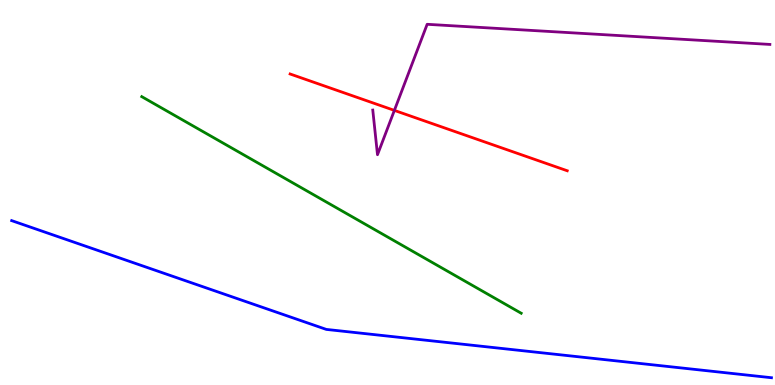[{'lines': ['blue', 'red'], 'intersections': []}, {'lines': ['green', 'red'], 'intersections': []}, {'lines': ['purple', 'red'], 'intersections': [{'x': 5.09, 'y': 7.13}]}, {'lines': ['blue', 'green'], 'intersections': []}, {'lines': ['blue', 'purple'], 'intersections': []}, {'lines': ['green', 'purple'], 'intersections': []}]